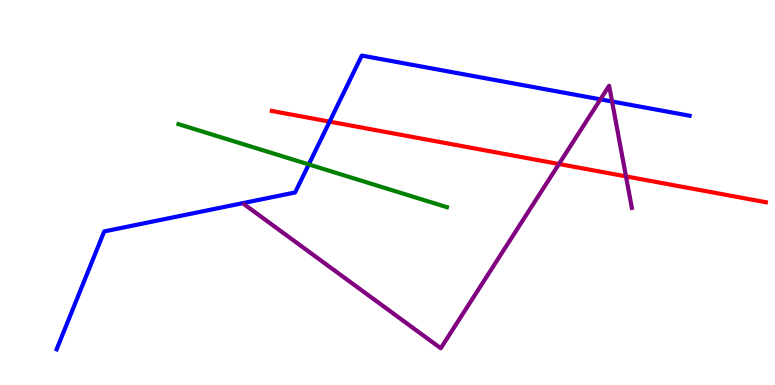[{'lines': ['blue', 'red'], 'intersections': [{'x': 4.25, 'y': 6.84}]}, {'lines': ['green', 'red'], 'intersections': []}, {'lines': ['purple', 'red'], 'intersections': [{'x': 7.21, 'y': 5.74}, {'x': 8.08, 'y': 5.42}]}, {'lines': ['blue', 'green'], 'intersections': [{'x': 3.98, 'y': 5.73}]}, {'lines': ['blue', 'purple'], 'intersections': [{'x': 7.75, 'y': 7.42}, {'x': 7.9, 'y': 7.36}]}, {'lines': ['green', 'purple'], 'intersections': []}]